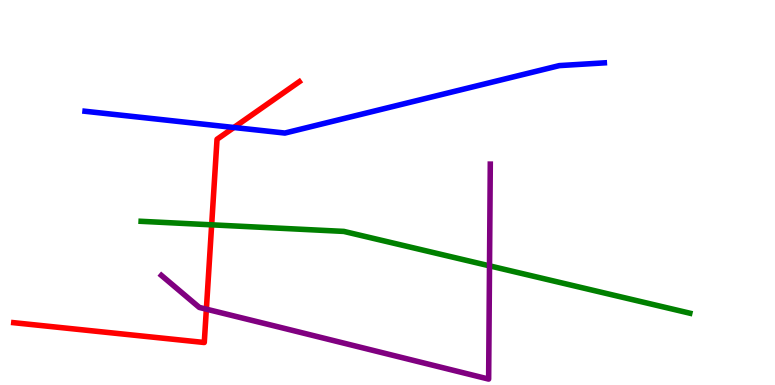[{'lines': ['blue', 'red'], 'intersections': [{'x': 3.02, 'y': 6.69}]}, {'lines': ['green', 'red'], 'intersections': [{'x': 2.73, 'y': 4.16}]}, {'lines': ['purple', 'red'], 'intersections': [{'x': 2.66, 'y': 1.97}]}, {'lines': ['blue', 'green'], 'intersections': []}, {'lines': ['blue', 'purple'], 'intersections': []}, {'lines': ['green', 'purple'], 'intersections': [{'x': 6.32, 'y': 3.09}]}]